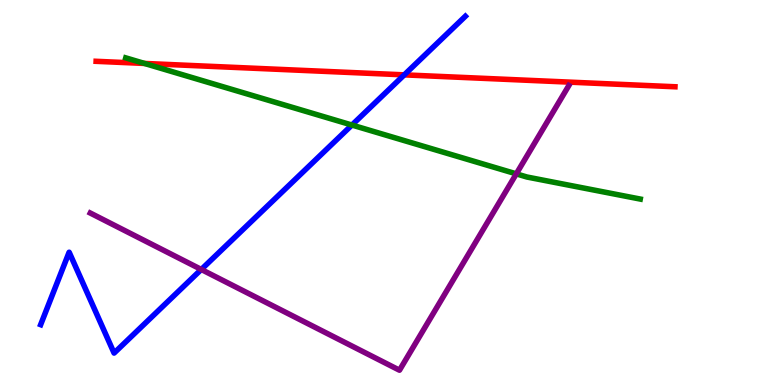[{'lines': ['blue', 'red'], 'intersections': [{'x': 5.22, 'y': 8.06}]}, {'lines': ['green', 'red'], 'intersections': [{'x': 1.86, 'y': 8.35}]}, {'lines': ['purple', 'red'], 'intersections': []}, {'lines': ['blue', 'green'], 'intersections': [{'x': 4.54, 'y': 6.75}]}, {'lines': ['blue', 'purple'], 'intersections': [{'x': 2.6, 'y': 3.0}]}, {'lines': ['green', 'purple'], 'intersections': [{'x': 6.66, 'y': 5.48}]}]